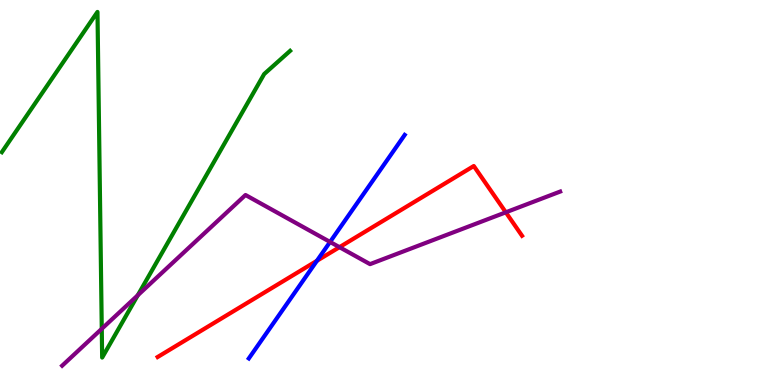[{'lines': ['blue', 'red'], 'intersections': [{'x': 4.09, 'y': 3.23}]}, {'lines': ['green', 'red'], 'intersections': []}, {'lines': ['purple', 'red'], 'intersections': [{'x': 4.38, 'y': 3.58}, {'x': 6.53, 'y': 4.49}]}, {'lines': ['blue', 'green'], 'intersections': []}, {'lines': ['blue', 'purple'], 'intersections': [{'x': 4.26, 'y': 3.72}]}, {'lines': ['green', 'purple'], 'intersections': [{'x': 1.31, 'y': 1.46}, {'x': 1.78, 'y': 2.33}]}]